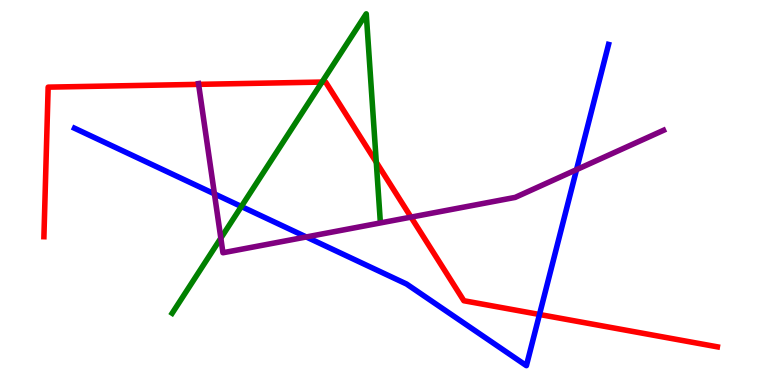[{'lines': ['blue', 'red'], 'intersections': [{'x': 6.96, 'y': 1.83}]}, {'lines': ['green', 'red'], 'intersections': [{'x': 4.15, 'y': 7.87}, {'x': 4.86, 'y': 5.79}]}, {'lines': ['purple', 'red'], 'intersections': [{'x': 2.56, 'y': 7.81}, {'x': 5.3, 'y': 4.36}]}, {'lines': ['blue', 'green'], 'intersections': [{'x': 3.11, 'y': 4.64}]}, {'lines': ['blue', 'purple'], 'intersections': [{'x': 2.77, 'y': 4.96}, {'x': 3.95, 'y': 3.85}, {'x': 7.44, 'y': 5.59}]}, {'lines': ['green', 'purple'], 'intersections': [{'x': 2.85, 'y': 3.81}]}]